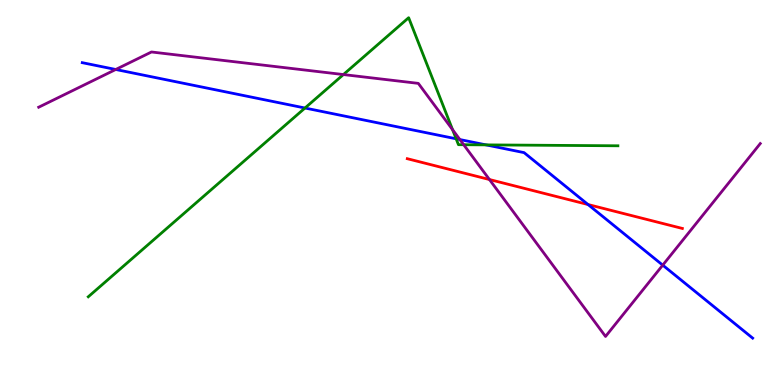[{'lines': ['blue', 'red'], 'intersections': [{'x': 7.59, 'y': 4.69}]}, {'lines': ['green', 'red'], 'intersections': []}, {'lines': ['purple', 'red'], 'intersections': [{'x': 6.32, 'y': 5.34}]}, {'lines': ['blue', 'green'], 'intersections': [{'x': 3.94, 'y': 7.19}, {'x': 5.89, 'y': 6.39}, {'x': 6.27, 'y': 6.24}]}, {'lines': ['blue', 'purple'], 'intersections': [{'x': 1.49, 'y': 8.2}, {'x': 5.93, 'y': 6.38}, {'x': 8.55, 'y': 3.11}]}, {'lines': ['green', 'purple'], 'intersections': [{'x': 4.43, 'y': 8.06}, {'x': 5.84, 'y': 6.63}, {'x': 5.98, 'y': 6.24}]}]